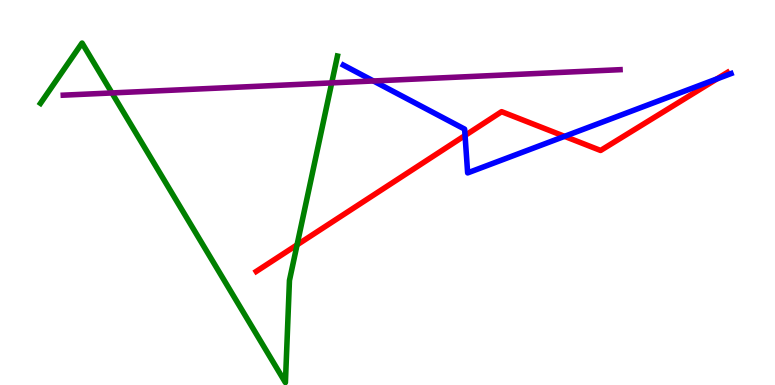[{'lines': ['blue', 'red'], 'intersections': [{'x': 6.0, 'y': 6.48}, {'x': 7.28, 'y': 6.46}, {'x': 9.25, 'y': 7.95}]}, {'lines': ['green', 'red'], 'intersections': [{'x': 3.83, 'y': 3.64}]}, {'lines': ['purple', 'red'], 'intersections': []}, {'lines': ['blue', 'green'], 'intersections': []}, {'lines': ['blue', 'purple'], 'intersections': [{'x': 4.82, 'y': 7.9}]}, {'lines': ['green', 'purple'], 'intersections': [{'x': 1.44, 'y': 7.59}, {'x': 4.28, 'y': 7.85}]}]